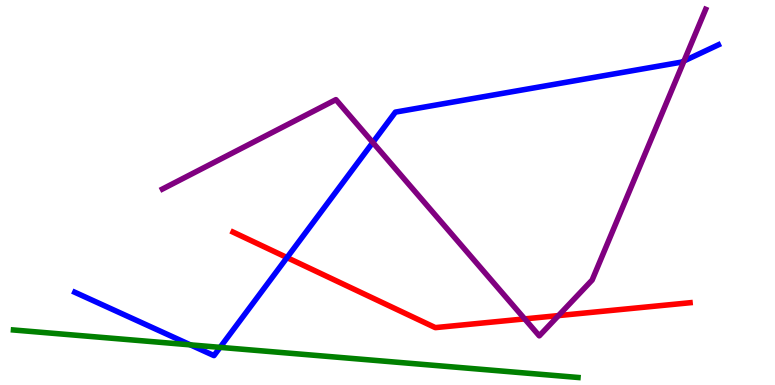[{'lines': ['blue', 'red'], 'intersections': [{'x': 3.7, 'y': 3.31}]}, {'lines': ['green', 'red'], 'intersections': []}, {'lines': ['purple', 'red'], 'intersections': [{'x': 6.77, 'y': 1.72}, {'x': 7.21, 'y': 1.8}]}, {'lines': ['blue', 'green'], 'intersections': [{'x': 2.46, 'y': 1.04}, {'x': 2.84, 'y': 0.978}]}, {'lines': ['blue', 'purple'], 'intersections': [{'x': 4.81, 'y': 6.3}, {'x': 8.83, 'y': 8.42}]}, {'lines': ['green', 'purple'], 'intersections': []}]